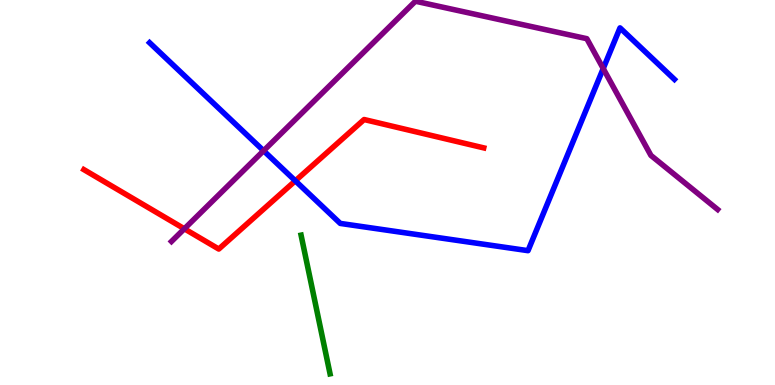[{'lines': ['blue', 'red'], 'intersections': [{'x': 3.81, 'y': 5.3}]}, {'lines': ['green', 'red'], 'intersections': []}, {'lines': ['purple', 'red'], 'intersections': [{'x': 2.38, 'y': 4.06}]}, {'lines': ['blue', 'green'], 'intersections': []}, {'lines': ['blue', 'purple'], 'intersections': [{'x': 3.4, 'y': 6.08}, {'x': 7.78, 'y': 8.22}]}, {'lines': ['green', 'purple'], 'intersections': []}]